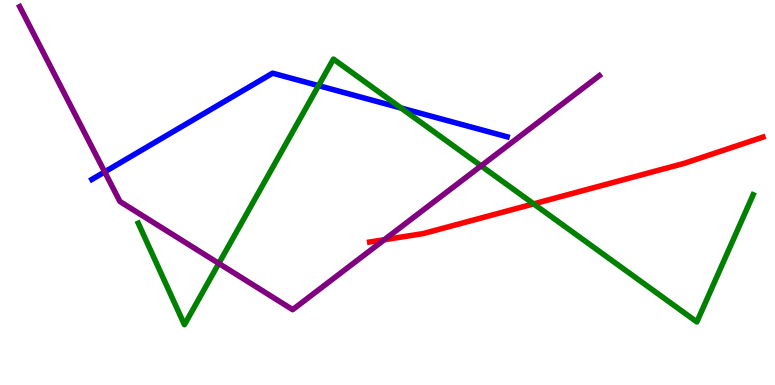[{'lines': ['blue', 'red'], 'intersections': []}, {'lines': ['green', 'red'], 'intersections': [{'x': 6.89, 'y': 4.7}]}, {'lines': ['purple', 'red'], 'intersections': [{'x': 4.96, 'y': 3.77}]}, {'lines': ['blue', 'green'], 'intersections': [{'x': 4.11, 'y': 7.78}, {'x': 5.18, 'y': 7.19}]}, {'lines': ['blue', 'purple'], 'intersections': [{'x': 1.35, 'y': 5.54}]}, {'lines': ['green', 'purple'], 'intersections': [{'x': 2.82, 'y': 3.16}, {'x': 6.21, 'y': 5.69}]}]